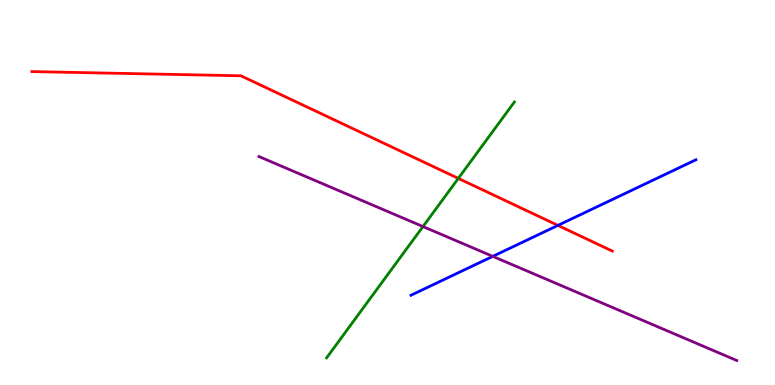[{'lines': ['blue', 'red'], 'intersections': [{'x': 7.2, 'y': 4.15}]}, {'lines': ['green', 'red'], 'intersections': [{'x': 5.91, 'y': 5.37}]}, {'lines': ['purple', 'red'], 'intersections': []}, {'lines': ['blue', 'green'], 'intersections': []}, {'lines': ['blue', 'purple'], 'intersections': [{'x': 6.36, 'y': 3.34}]}, {'lines': ['green', 'purple'], 'intersections': [{'x': 5.46, 'y': 4.12}]}]